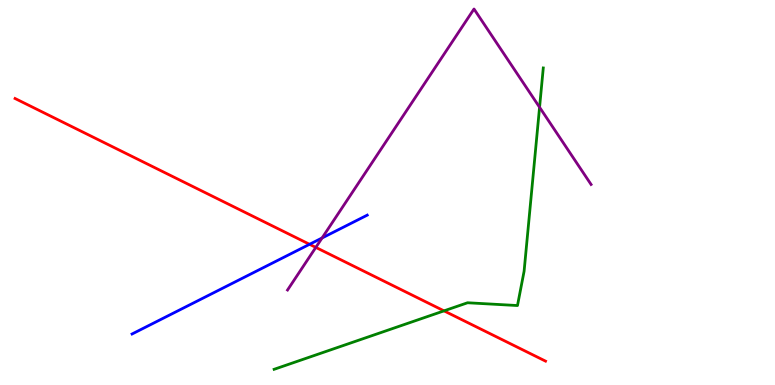[{'lines': ['blue', 'red'], 'intersections': [{'x': 3.99, 'y': 3.65}]}, {'lines': ['green', 'red'], 'intersections': [{'x': 5.73, 'y': 1.93}]}, {'lines': ['purple', 'red'], 'intersections': [{'x': 4.08, 'y': 3.57}]}, {'lines': ['blue', 'green'], 'intersections': []}, {'lines': ['blue', 'purple'], 'intersections': [{'x': 4.16, 'y': 3.82}]}, {'lines': ['green', 'purple'], 'intersections': [{'x': 6.96, 'y': 7.21}]}]